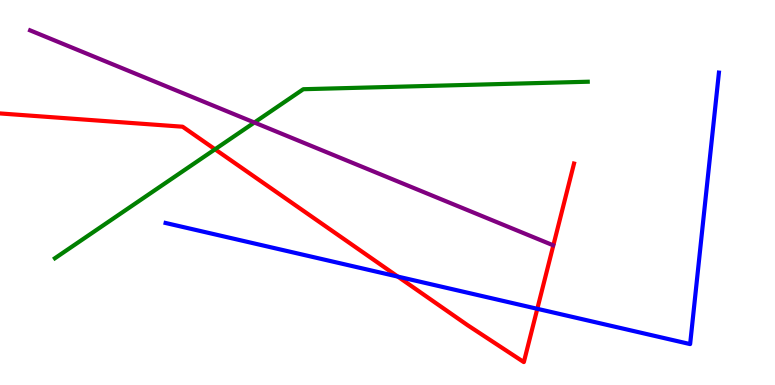[{'lines': ['blue', 'red'], 'intersections': [{'x': 5.13, 'y': 2.82}, {'x': 6.93, 'y': 1.98}]}, {'lines': ['green', 'red'], 'intersections': [{'x': 2.77, 'y': 6.12}]}, {'lines': ['purple', 'red'], 'intersections': []}, {'lines': ['blue', 'green'], 'intersections': []}, {'lines': ['blue', 'purple'], 'intersections': []}, {'lines': ['green', 'purple'], 'intersections': [{'x': 3.28, 'y': 6.82}]}]